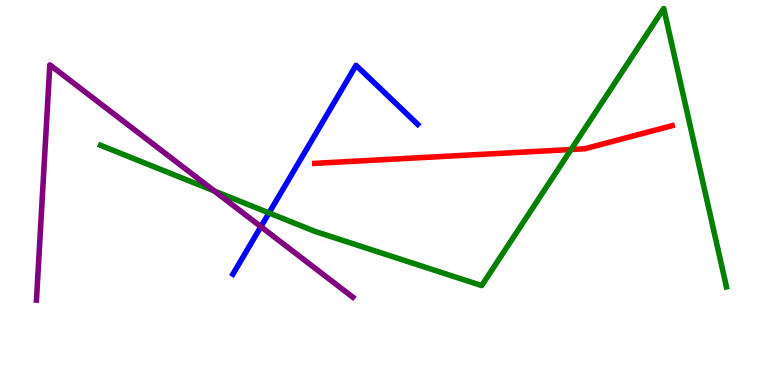[{'lines': ['blue', 'red'], 'intersections': []}, {'lines': ['green', 'red'], 'intersections': [{'x': 7.37, 'y': 6.12}]}, {'lines': ['purple', 'red'], 'intersections': []}, {'lines': ['blue', 'green'], 'intersections': [{'x': 3.47, 'y': 4.47}]}, {'lines': ['blue', 'purple'], 'intersections': [{'x': 3.37, 'y': 4.11}]}, {'lines': ['green', 'purple'], 'intersections': [{'x': 2.77, 'y': 5.04}]}]